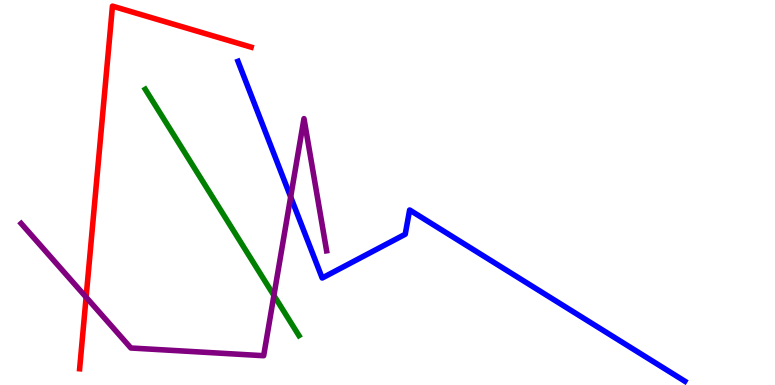[{'lines': ['blue', 'red'], 'intersections': []}, {'lines': ['green', 'red'], 'intersections': []}, {'lines': ['purple', 'red'], 'intersections': [{'x': 1.11, 'y': 2.28}]}, {'lines': ['blue', 'green'], 'intersections': []}, {'lines': ['blue', 'purple'], 'intersections': [{'x': 3.75, 'y': 4.89}]}, {'lines': ['green', 'purple'], 'intersections': [{'x': 3.53, 'y': 2.33}]}]